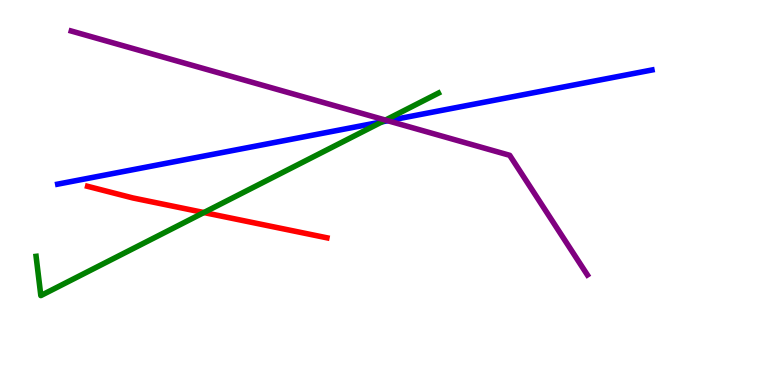[{'lines': ['blue', 'red'], 'intersections': []}, {'lines': ['green', 'red'], 'intersections': [{'x': 2.63, 'y': 4.48}]}, {'lines': ['purple', 'red'], 'intersections': []}, {'lines': ['blue', 'green'], 'intersections': [{'x': 4.93, 'y': 6.83}]}, {'lines': ['blue', 'purple'], 'intersections': [{'x': 5.0, 'y': 6.86}]}, {'lines': ['green', 'purple'], 'intersections': [{'x': 4.97, 'y': 6.88}]}]